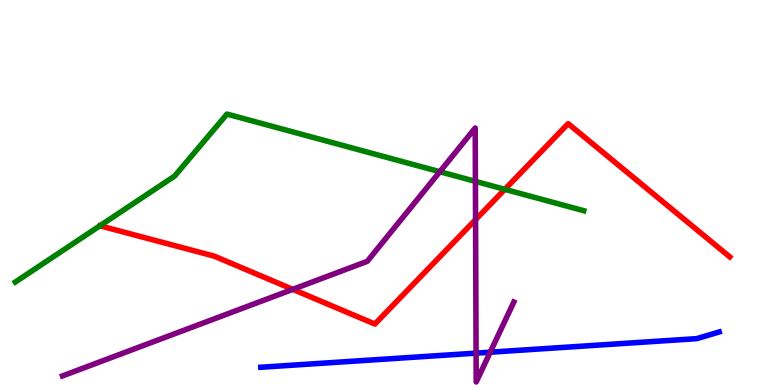[{'lines': ['blue', 'red'], 'intersections': []}, {'lines': ['green', 'red'], 'intersections': [{'x': 6.51, 'y': 5.08}]}, {'lines': ['purple', 'red'], 'intersections': [{'x': 3.78, 'y': 2.48}, {'x': 6.14, 'y': 4.29}]}, {'lines': ['blue', 'green'], 'intersections': []}, {'lines': ['blue', 'purple'], 'intersections': [{'x': 6.14, 'y': 0.828}, {'x': 6.33, 'y': 0.852}]}, {'lines': ['green', 'purple'], 'intersections': [{'x': 5.68, 'y': 5.54}, {'x': 6.13, 'y': 5.29}]}]